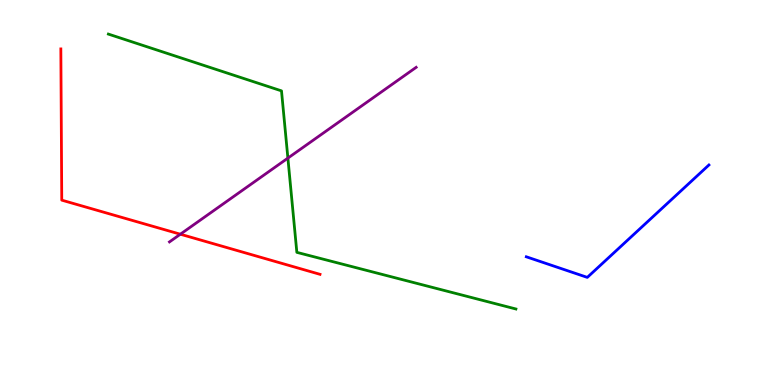[{'lines': ['blue', 'red'], 'intersections': []}, {'lines': ['green', 'red'], 'intersections': []}, {'lines': ['purple', 'red'], 'intersections': [{'x': 2.33, 'y': 3.92}]}, {'lines': ['blue', 'green'], 'intersections': []}, {'lines': ['blue', 'purple'], 'intersections': []}, {'lines': ['green', 'purple'], 'intersections': [{'x': 3.71, 'y': 5.89}]}]